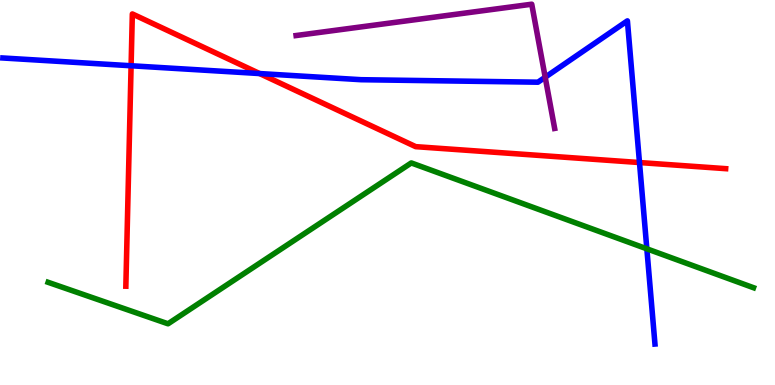[{'lines': ['blue', 'red'], 'intersections': [{'x': 1.69, 'y': 8.29}, {'x': 3.35, 'y': 8.09}, {'x': 8.25, 'y': 5.78}]}, {'lines': ['green', 'red'], 'intersections': []}, {'lines': ['purple', 'red'], 'intersections': []}, {'lines': ['blue', 'green'], 'intersections': [{'x': 8.35, 'y': 3.54}]}, {'lines': ['blue', 'purple'], 'intersections': [{'x': 7.03, 'y': 7.99}]}, {'lines': ['green', 'purple'], 'intersections': []}]